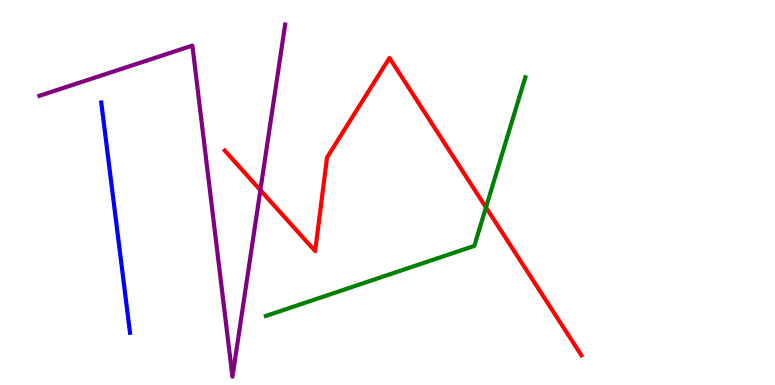[{'lines': ['blue', 'red'], 'intersections': []}, {'lines': ['green', 'red'], 'intersections': [{'x': 6.27, 'y': 4.61}]}, {'lines': ['purple', 'red'], 'intersections': [{'x': 3.36, 'y': 5.06}]}, {'lines': ['blue', 'green'], 'intersections': []}, {'lines': ['blue', 'purple'], 'intersections': []}, {'lines': ['green', 'purple'], 'intersections': []}]